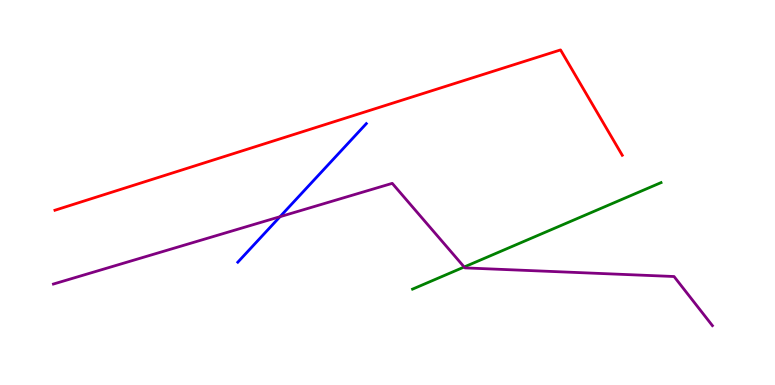[{'lines': ['blue', 'red'], 'intersections': []}, {'lines': ['green', 'red'], 'intersections': []}, {'lines': ['purple', 'red'], 'intersections': []}, {'lines': ['blue', 'green'], 'intersections': []}, {'lines': ['blue', 'purple'], 'intersections': [{'x': 3.61, 'y': 4.37}]}, {'lines': ['green', 'purple'], 'intersections': [{'x': 5.99, 'y': 3.07}]}]